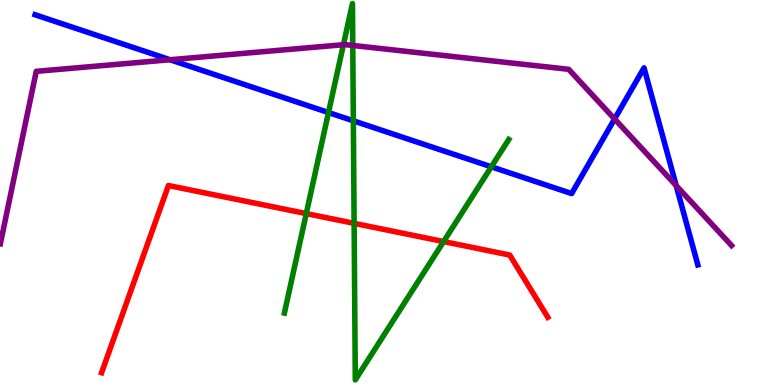[{'lines': ['blue', 'red'], 'intersections': []}, {'lines': ['green', 'red'], 'intersections': [{'x': 3.95, 'y': 4.45}, {'x': 4.57, 'y': 4.2}, {'x': 5.72, 'y': 3.73}]}, {'lines': ['purple', 'red'], 'intersections': []}, {'lines': ['blue', 'green'], 'intersections': [{'x': 4.24, 'y': 7.08}, {'x': 4.56, 'y': 6.86}, {'x': 6.34, 'y': 5.67}]}, {'lines': ['blue', 'purple'], 'intersections': [{'x': 2.19, 'y': 8.45}, {'x': 7.93, 'y': 6.91}, {'x': 8.72, 'y': 5.18}]}, {'lines': ['green', 'purple'], 'intersections': [{'x': 4.43, 'y': 8.84}, {'x': 4.55, 'y': 8.82}]}]